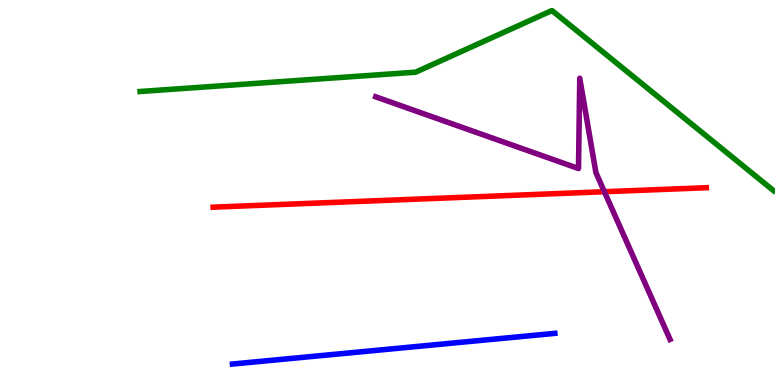[{'lines': ['blue', 'red'], 'intersections': []}, {'lines': ['green', 'red'], 'intersections': []}, {'lines': ['purple', 'red'], 'intersections': [{'x': 7.8, 'y': 5.02}]}, {'lines': ['blue', 'green'], 'intersections': []}, {'lines': ['blue', 'purple'], 'intersections': []}, {'lines': ['green', 'purple'], 'intersections': []}]